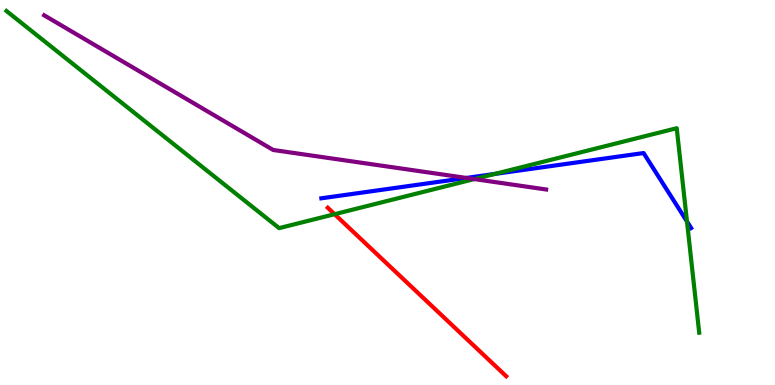[{'lines': ['blue', 'red'], 'intersections': []}, {'lines': ['green', 'red'], 'intersections': [{'x': 4.32, 'y': 4.44}]}, {'lines': ['purple', 'red'], 'intersections': []}, {'lines': ['blue', 'green'], 'intersections': [{'x': 6.38, 'y': 5.48}, {'x': 8.86, 'y': 4.25}]}, {'lines': ['blue', 'purple'], 'intersections': [{'x': 6.02, 'y': 5.38}]}, {'lines': ['green', 'purple'], 'intersections': [{'x': 6.12, 'y': 5.35}]}]